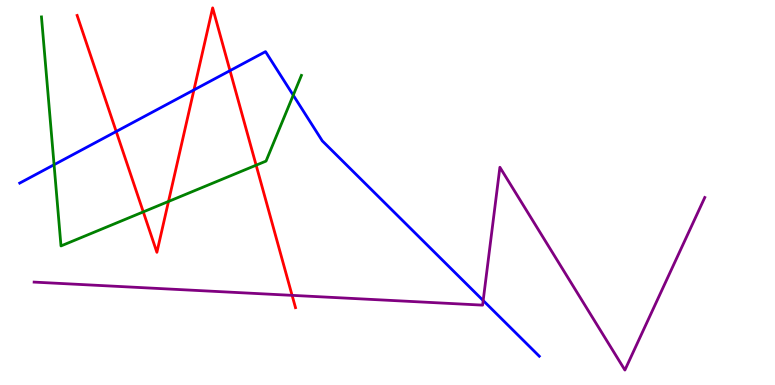[{'lines': ['blue', 'red'], 'intersections': [{'x': 1.5, 'y': 6.58}, {'x': 2.5, 'y': 7.66}, {'x': 2.97, 'y': 8.17}]}, {'lines': ['green', 'red'], 'intersections': [{'x': 1.85, 'y': 4.5}, {'x': 2.17, 'y': 4.77}, {'x': 3.3, 'y': 5.71}]}, {'lines': ['purple', 'red'], 'intersections': [{'x': 3.77, 'y': 2.33}]}, {'lines': ['blue', 'green'], 'intersections': [{'x': 0.698, 'y': 5.72}, {'x': 3.78, 'y': 7.53}]}, {'lines': ['blue', 'purple'], 'intersections': [{'x': 6.23, 'y': 2.19}]}, {'lines': ['green', 'purple'], 'intersections': []}]